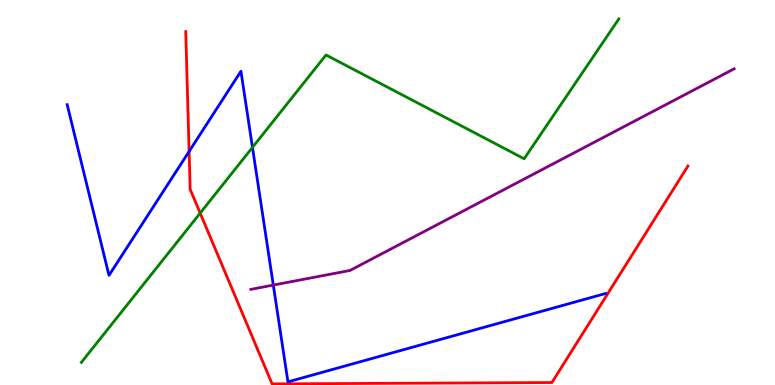[{'lines': ['blue', 'red'], 'intersections': [{'x': 2.44, 'y': 6.07}]}, {'lines': ['green', 'red'], 'intersections': [{'x': 2.58, 'y': 4.46}]}, {'lines': ['purple', 'red'], 'intersections': []}, {'lines': ['blue', 'green'], 'intersections': [{'x': 3.26, 'y': 6.17}]}, {'lines': ['blue', 'purple'], 'intersections': [{'x': 3.53, 'y': 2.6}]}, {'lines': ['green', 'purple'], 'intersections': []}]